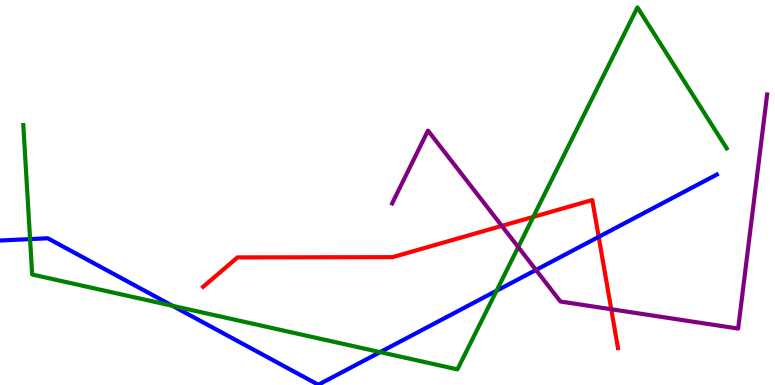[{'lines': ['blue', 'red'], 'intersections': [{'x': 7.73, 'y': 3.85}]}, {'lines': ['green', 'red'], 'intersections': [{'x': 6.88, 'y': 4.37}]}, {'lines': ['purple', 'red'], 'intersections': [{'x': 6.48, 'y': 4.13}, {'x': 7.89, 'y': 1.97}]}, {'lines': ['blue', 'green'], 'intersections': [{'x': 0.388, 'y': 3.79}, {'x': 2.23, 'y': 2.06}, {'x': 4.91, 'y': 0.854}, {'x': 6.41, 'y': 2.45}]}, {'lines': ['blue', 'purple'], 'intersections': [{'x': 6.92, 'y': 2.99}]}, {'lines': ['green', 'purple'], 'intersections': [{'x': 6.69, 'y': 3.58}]}]